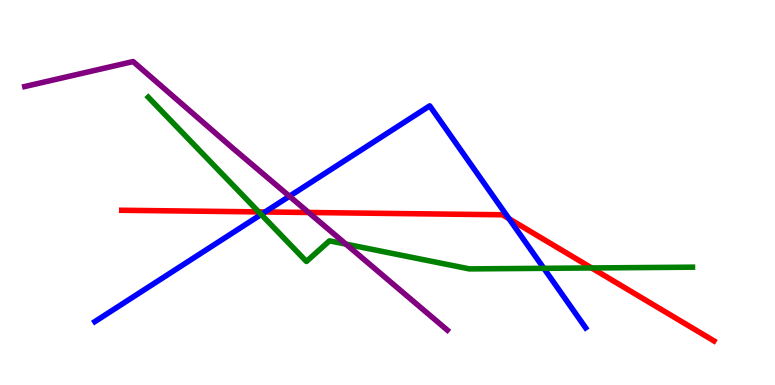[{'lines': ['blue', 'red'], 'intersections': [{'x': 3.42, 'y': 4.49}, {'x': 6.57, 'y': 4.32}]}, {'lines': ['green', 'red'], 'intersections': [{'x': 3.34, 'y': 4.5}, {'x': 7.63, 'y': 3.04}]}, {'lines': ['purple', 'red'], 'intersections': [{'x': 3.98, 'y': 4.48}]}, {'lines': ['blue', 'green'], 'intersections': [{'x': 3.37, 'y': 4.43}, {'x': 7.02, 'y': 3.03}]}, {'lines': ['blue', 'purple'], 'intersections': [{'x': 3.73, 'y': 4.9}]}, {'lines': ['green', 'purple'], 'intersections': [{'x': 4.46, 'y': 3.66}]}]